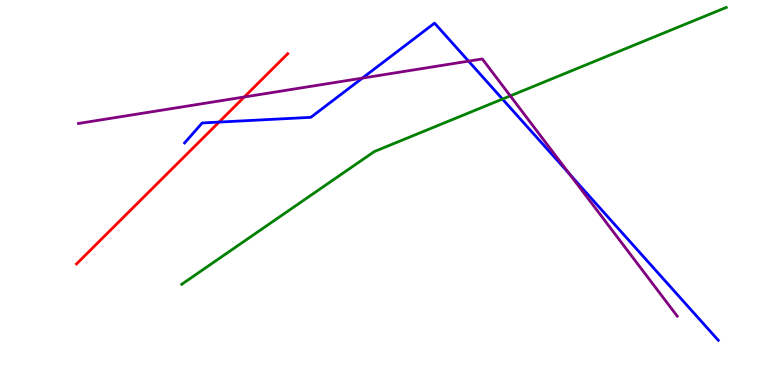[{'lines': ['blue', 'red'], 'intersections': [{'x': 2.83, 'y': 6.83}]}, {'lines': ['green', 'red'], 'intersections': []}, {'lines': ['purple', 'red'], 'intersections': [{'x': 3.15, 'y': 7.48}]}, {'lines': ['blue', 'green'], 'intersections': [{'x': 6.48, 'y': 7.43}]}, {'lines': ['blue', 'purple'], 'intersections': [{'x': 4.68, 'y': 7.97}, {'x': 6.05, 'y': 8.41}, {'x': 7.35, 'y': 5.48}]}, {'lines': ['green', 'purple'], 'intersections': [{'x': 6.58, 'y': 7.51}]}]